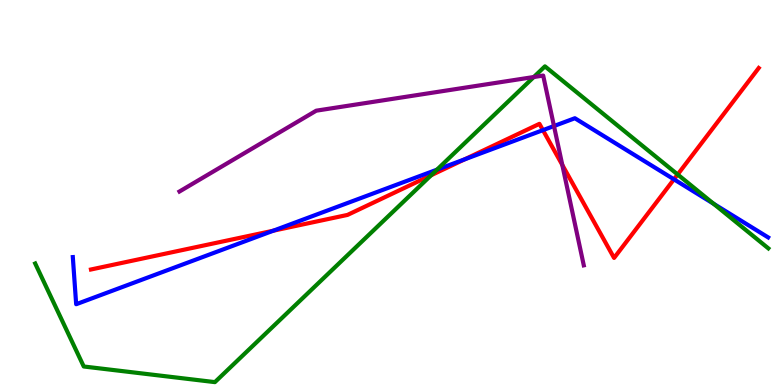[{'lines': ['blue', 'red'], 'intersections': [{'x': 3.53, 'y': 4.01}, {'x': 5.99, 'y': 5.86}, {'x': 7.01, 'y': 6.62}, {'x': 8.7, 'y': 5.34}]}, {'lines': ['green', 'red'], 'intersections': [{'x': 5.56, 'y': 5.45}, {'x': 8.74, 'y': 5.47}]}, {'lines': ['purple', 'red'], 'intersections': [{'x': 7.26, 'y': 5.72}]}, {'lines': ['blue', 'green'], 'intersections': [{'x': 5.64, 'y': 5.59}, {'x': 9.21, 'y': 4.71}]}, {'lines': ['blue', 'purple'], 'intersections': [{'x': 7.15, 'y': 6.73}]}, {'lines': ['green', 'purple'], 'intersections': [{'x': 6.89, 'y': 8.0}]}]